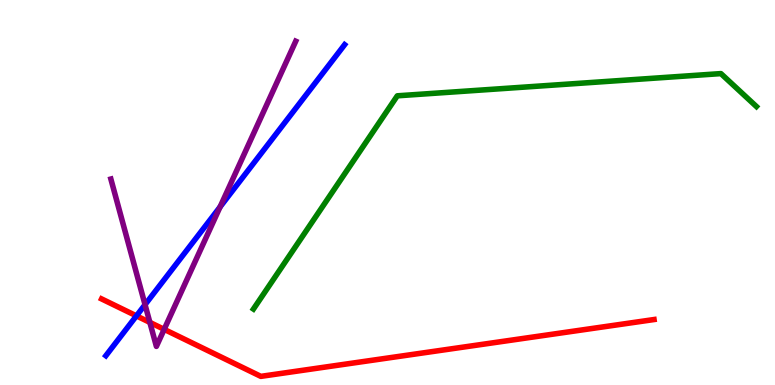[{'lines': ['blue', 'red'], 'intersections': [{'x': 1.76, 'y': 1.8}]}, {'lines': ['green', 'red'], 'intersections': []}, {'lines': ['purple', 'red'], 'intersections': [{'x': 1.93, 'y': 1.63}, {'x': 2.12, 'y': 1.45}]}, {'lines': ['blue', 'green'], 'intersections': []}, {'lines': ['blue', 'purple'], 'intersections': [{'x': 1.87, 'y': 2.09}, {'x': 2.84, 'y': 4.63}]}, {'lines': ['green', 'purple'], 'intersections': []}]